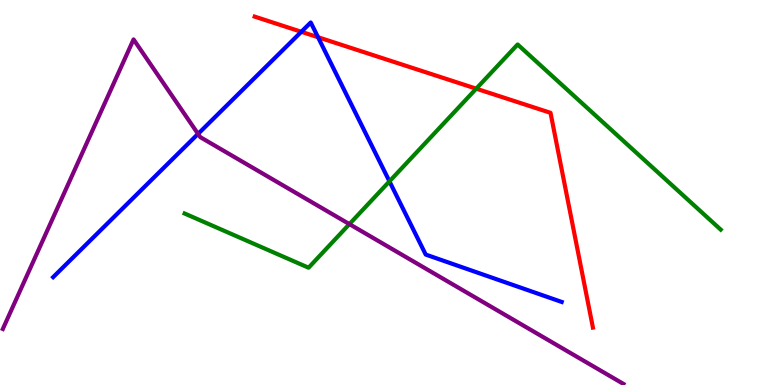[{'lines': ['blue', 'red'], 'intersections': [{'x': 3.89, 'y': 9.17}, {'x': 4.1, 'y': 9.03}]}, {'lines': ['green', 'red'], 'intersections': [{'x': 6.15, 'y': 7.7}]}, {'lines': ['purple', 'red'], 'intersections': []}, {'lines': ['blue', 'green'], 'intersections': [{'x': 5.03, 'y': 5.29}]}, {'lines': ['blue', 'purple'], 'intersections': [{'x': 2.56, 'y': 6.52}]}, {'lines': ['green', 'purple'], 'intersections': [{'x': 4.51, 'y': 4.18}]}]